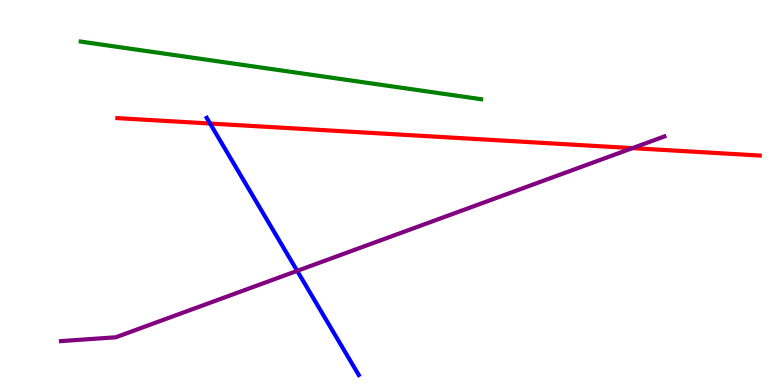[{'lines': ['blue', 'red'], 'intersections': [{'x': 2.71, 'y': 6.79}]}, {'lines': ['green', 'red'], 'intersections': []}, {'lines': ['purple', 'red'], 'intersections': [{'x': 8.16, 'y': 6.15}]}, {'lines': ['blue', 'green'], 'intersections': []}, {'lines': ['blue', 'purple'], 'intersections': [{'x': 3.83, 'y': 2.96}]}, {'lines': ['green', 'purple'], 'intersections': []}]